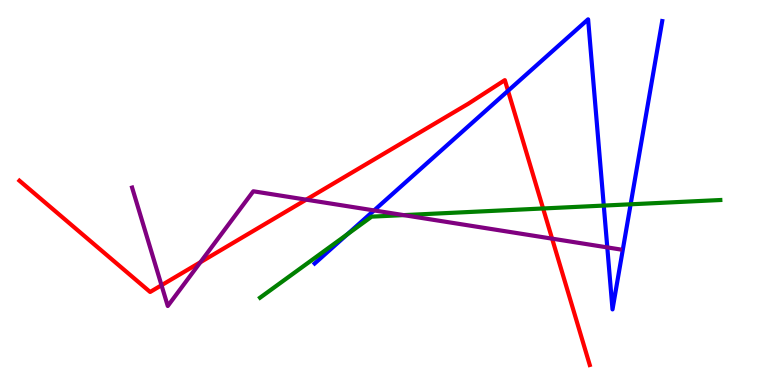[{'lines': ['blue', 'red'], 'intersections': [{'x': 6.56, 'y': 7.64}]}, {'lines': ['green', 'red'], 'intersections': [{'x': 7.01, 'y': 4.59}]}, {'lines': ['purple', 'red'], 'intersections': [{'x': 2.08, 'y': 2.59}, {'x': 2.59, 'y': 3.19}, {'x': 3.95, 'y': 4.81}, {'x': 7.12, 'y': 3.8}]}, {'lines': ['blue', 'green'], 'intersections': [{'x': 4.48, 'y': 3.92}, {'x': 7.79, 'y': 4.66}, {'x': 8.14, 'y': 4.69}]}, {'lines': ['blue', 'purple'], 'intersections': [{'x': 4.83, 'y': 4.53}, {'x': 7.84, 'y': 3.57}]}, {'lines': ['green', 'purple'], 'intersections': [{'x': 5.21, 'y': 4.41}]}]